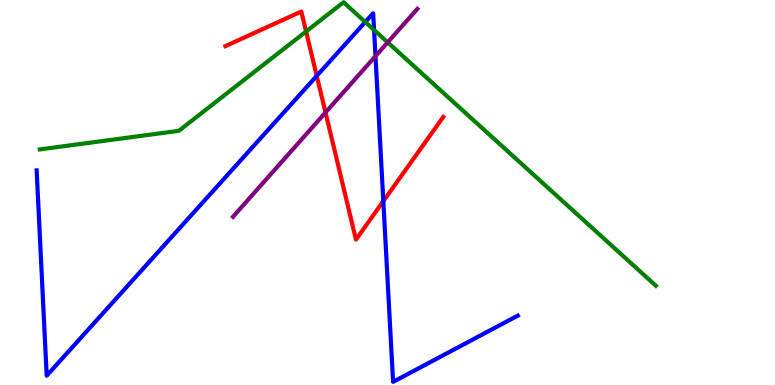[{'lines': ['blue', 'red'], 'intersections': [{'x': 4.09, 'y': 8.03}, {'x': 4.95, 'y': 4.77}]}, {'lines': ['green', 'red'], 'intersections': [{'x': 3.95, 'y': 9.18}]}, {'lines': ['purple', 'red'], 'intersections': [{'x': 4.2, 'y': 7.08}]}, {'lines': ['blue', 'green'], 'intersections': [{'x': 4.71, 'y': 9.43}, {'x': 4.83, 'y': 9.22}]}, {'lines': ['blue', 'purple'], 'intersections': [{'x': 4.84, 'y': 8.54}]}, {'lines': ['green', 'purple'], 'intersections': [{'x': 5.0, 'y': 8.9}]}]